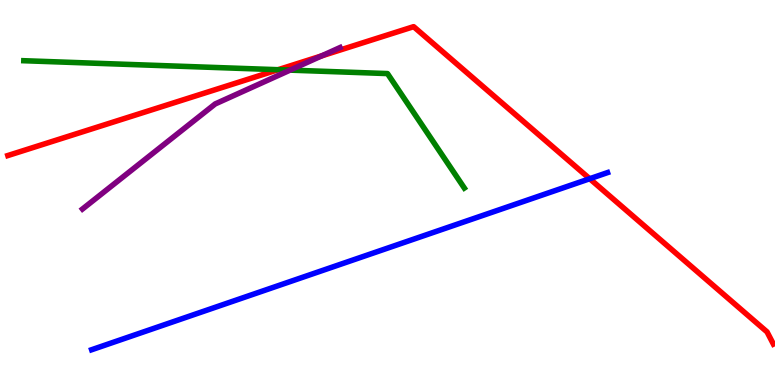[{'lines': ['blue', 'red'], 'intersections': [{'x': 7.61, 'y': 5.36}]}, {'lines': ['green', 'red'], 'intersections': [{'x': 3.59, 'y': 8.19}]}, {'lines': ['purple', 'red'], 'intersections': [{'x': 4.15, 'y': 8.55}]}, {'lines': ['blue', 'green'], 'intersections': []}, {'lines': ['blue', 'purple'], 'intersections': []}, {'lines': ['green', 'purple'], 'intersections': [{'x': 3.74, 'y': 8.18}]}]